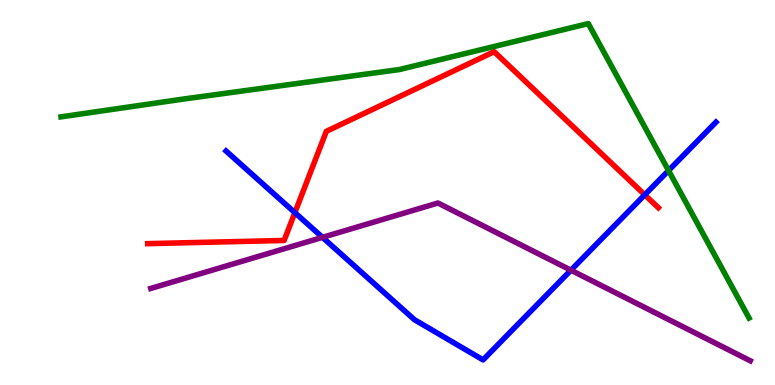[{'lines': ['blue', 'red'], 'intersections': [{'x': 3.8, 'y': 4.48}, {'x': 8.32, 'y': 4.94}]}, {'lines': ['green', 'red'], 'intersections': []}, {'lines': ['purple', 'red'], 'intersections': []}, {'lines': ['blue', 'green'], 'intersections': [{'x': 8.63, 'y': 5.57}]}, {'lines': ['blue', 'purple'], 'intersections': [{'x': 4.16, 'y': 3.83}, {'x': 7.37, 'y': 2.98}]}, {'lines': ['green', 'purple'], 'intersections': []}]